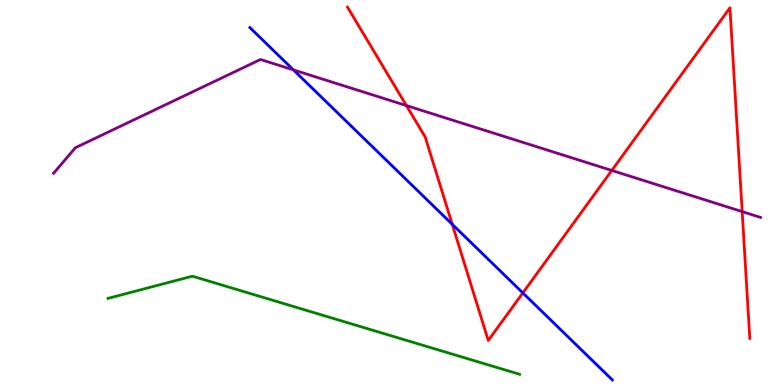[{'lines': ['blue', 'red'], 'intersections': [{'x': 5.84, 'y': 4.17}, {'x': 6.75, 'y': 2.39}]}, {'lines': ['green', 'red'], 'intersections': []}, {'lines': ['purple', 'red'], 'intersections': [{'x': 5.24, 'y': 7.26}, {'x': 7.89, 'y': 5.57}, {'x': 9.58, 'y': 4.5}]}, {'lines': ['blue', 'green'], 'intersections': []}, {'lines': ['blue', 'purple'], 'intersections': [{'x': 3.79, 'y': 8.18}]}, {'lines': ['green', 'purple'], 'intersections': []}]